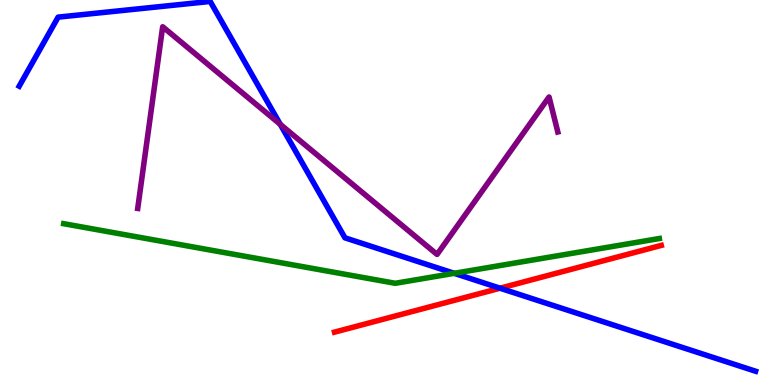[{'lines': ['blue', 'red'], 'intersections': [{'x': 6.45, 'y': 2.51}]}, {'lines': ['green', 'red'], 'intersections': []}, {'lines': ['purple', 'red'], 'intersections': []}, {'lines': ['blue', 'green'], 'intersections': [{'x': 5.86, 'y': 2.9}]}, {'lines': ['blue', 'purple'], 'intersections': [{'x': 3.62, 'y': 6.77}]}, {'lines': ['green', 'purple'], 'intersections': []}]